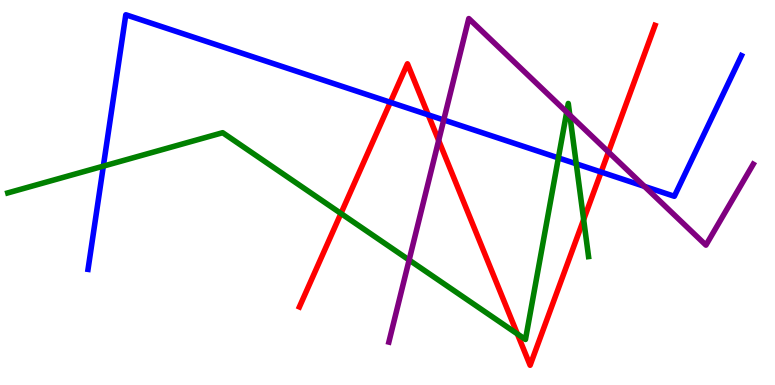[{'lines': ['blue', 'red'], 'intersections': [{'x': 5.04, 'y': 7.34}, {'x': 5.53, 'y': 7.02}, {'x': 7.76, 'y': 5.53}]}, {'lines': ['green', 'red'], 'intersections': [{'x': 4.4, 'y': 4.46}, {'x': 6.68, 'y': 1.33}, {'x': 7.53, 'y': 4.3}]}, {'lines': ['purple', 'red'], 'intersections': [{'x': 5.66, 'y': 6.35}, {'x': 7.85, 'y': 6.05}]}, {'lines': ['blue', 'green'], 'intersections': [{'x': 1.33, 'y': 5.68}, {'x': 7.21, 'y': 5.9}, {'x': 7.44, 'y': 5.74}]}, {'lines': ['blue', 'purple'], 'intersections': [{'x': 5.73, 'y': 6.88}, {'x': 8.32, 'y': 5.16}]}, {'lines': ['green', 'purple'], 'intersections': [{'x': 5.28, 'y': 3.25}, {'x': 7.31, 'y': 7.09}, {'x': 7.35, 'y': 7.01}]}]